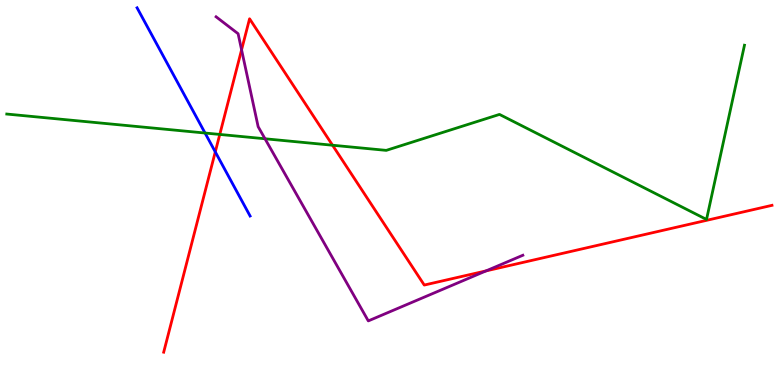[{'lines': ['blue', 'red'], 'intersections': [{'x': 2.78, 'y': 6.06}]}, {'lines': ['green', 'red'], 'intersections': [{'x': 2.84, 'y': 6.51}, {'x': 4.29, 'y': 6.23}]}, {'lines': ['purple', 'red'], 'intersections': [{'x': 3.12, 'y': 8.71}, {'x': 6.27, 'y': 2.96}]}, {'lines': ['blue', 'green'], 'intersections': [{'x': 2.65, 'y': 6.54}]}, {'lines': ['blue', 'purple'], 'intersections': []}, {'lines': ['green', 'purple'], 'intersections': [{'x': 3.42, 'y': 6.4}]}]